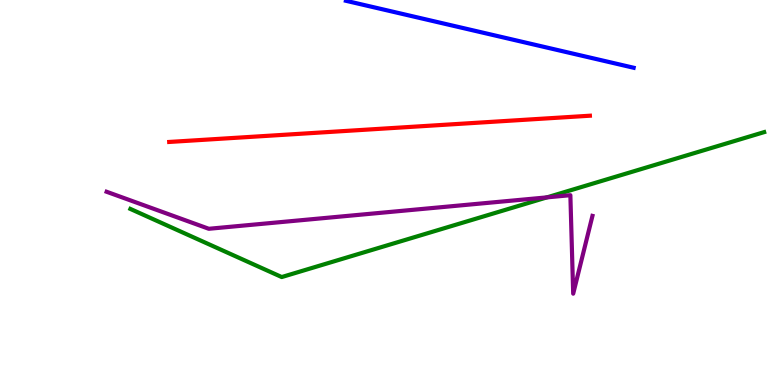[{'lines': ['blue', 'red'], 'intersections': []}, {'lines': ['green', 'red'], 'intersections': []}, {'lines': ['purple', 'red'], 'intersections': []}, {'lines': ['blue', 'green'], 'intersections': []}, {'lines': ['blue', 'purple'], 'intersections': []}, {'lines': ['green', 'purple'], 'intersections': [{'x': 7.06, 'y': 4.87}]}]